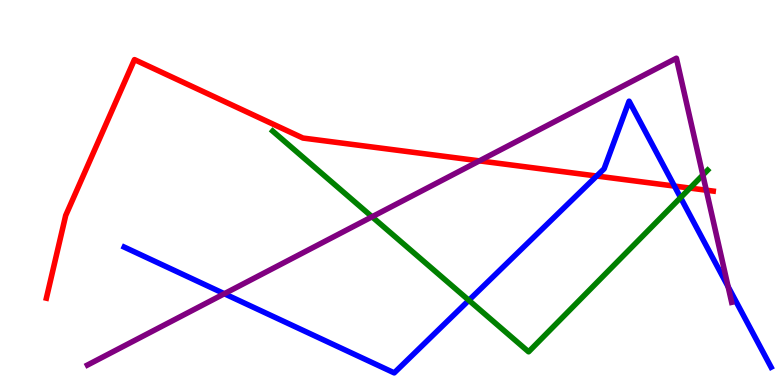[{'lines': ['blue', 'red'], 'intersections': [{'x': 7.7, 'y': 5.43}, {'x': 8.7, 'y': 5.17}]}, {'lines': ['green', 'red'], 'intersections': [{'x': 8.9, 'y': 5.11}]}, {'lines': ['purple', 'red'], 'intersections': [{'x': 6.19, 'y': 5.82}, {'x': 9.11, 'y': 5.06}]}, {'lines': ['blue', 'green'], 'intersections': [{'x': 6.05, 'y': 2.2}, {'x': 8.78, 'y': 4.87}]}, {'lines': ['blue', 'purple'], 'intersections': [{'x': 2.89, 'y': 2.37}, {'x': 9.4, 'y': 2.55}]}, {'lines': ['green', 'purple'], 'intersections': [{'x': 4.8, 'y': 4.37}, {'x': 9.07, 'y': 5.45}]}]